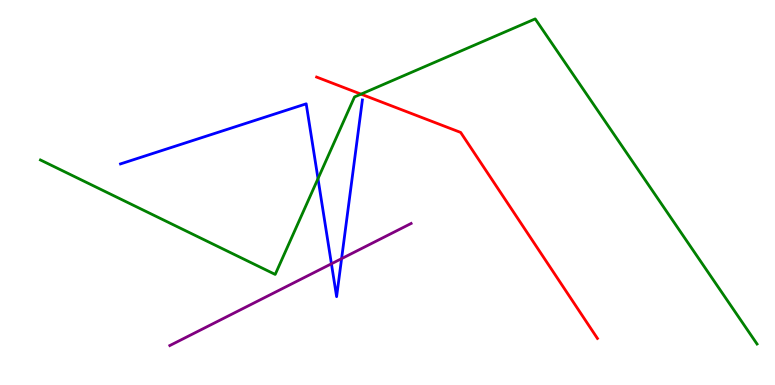[{'lines': ['blue', 'red'], 'intersections': []}, {'lines': ['green', 'red'], 'intersections': [{'x': 4.66, 'y': 7.55}]}, {'lines': ['purple', 'red'], 'intersections': []}, {'lines': ['blue', 'green'], 'intersections': [{'x': 4.1, 'y': 5.36}]}, {'lines': ['blue', 'purple'], 'intersections': [{'x': 4.28, 'y': 3.15}, {'x': 4.41, 'y': 3.28}]}, {'lines': ['green', 'purple'], 'intersections': []}]